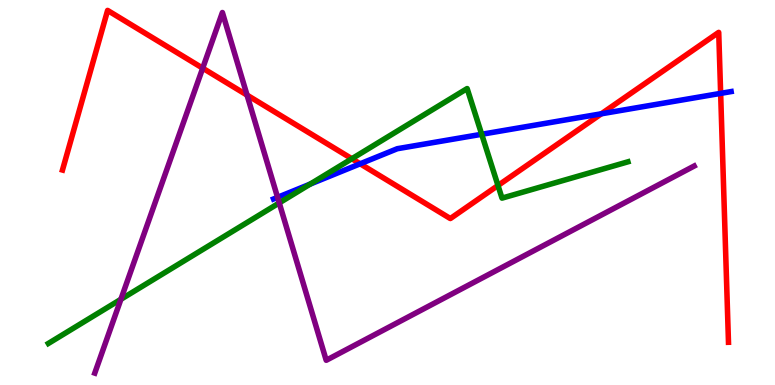[{'lines': ['blue', 'red'], 'intersections': [{'x': 4.65, 'y': 5.75}, {'x': 7.76, 'y': 7.04}, {'x': 9.3, 'y': 7.57}]}, {'lines': ['green', 'red'], 'intersections': [{'x': 4.54, 'y': 5.88}, {'x': 6.43, 'y': 5.18}]}, {'lines': ['purple', 'red'], 'intersections': [{'x': 2.62, 'y': 8.23}, {'x': 3.19, 'y': 7.53}]}, {'lines': ['blue', 'green'], 'intersections': [{'x': 4.0, 'y': 5.22}, {'x': 6.22, 'y': 6.51}]}, {'lines': ['blue', 'purple'], 'intersections': [{'x': 3.58, 'y': 4.87}]}, {'lines': ['green', 'purple'], 'intersections': [{'x': 1.56, 'y': 2.23}, {'x': 3.6, 'y': 4.73}]}]